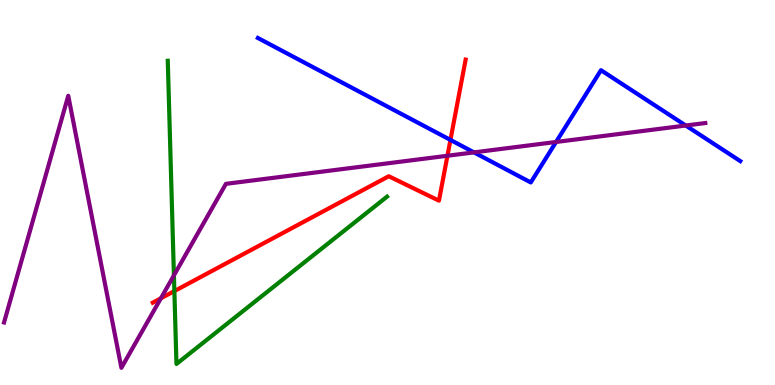[{'lines': ['blue', 'red'], 'intersections': [{'x': 5.81, 'y': 6.37}]}, {'lines': ['green', 'red'], 'intersections': [{'x': 2.25, 'y': 2.44}]}, {'lines': ['purple', 'red'], 'intersections': [{'x': 2.08, 'y': 2.25}, {'x': 5.77, 'y': 5.95}]}, {'lines': ['blue', 'green'], 'intersections': []}, {'lines': ['blue', 'purple'], 'intersections': [{'x': 6.12, 'y': 6.04}, {'x': 7.18, 'y': 6.31}, {'x': 8.85, 'y': 6.74}]}, {'lines': ['green', 'purple'], 'intersections': [{'x': 2.24, 'y': 2.85}]}]